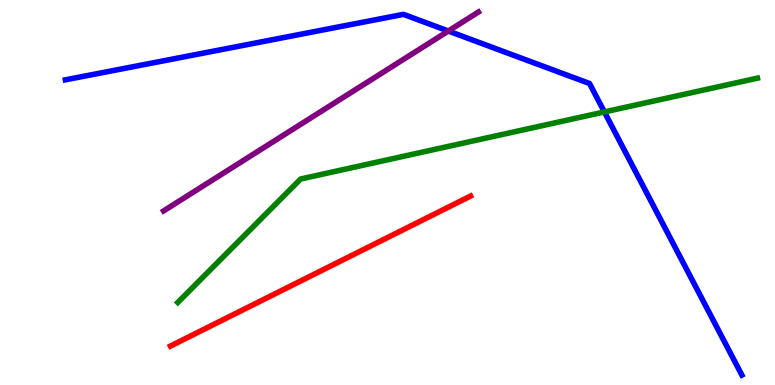[{'lines': ['blue', 'red'], 'intersections': []}, {'lines': ['green', 'red'], 'intersections': []}, {'lines': ['purple', 'red'], 'intersections': []}, {'lines': ['blue', 'green'], 'intersections': [{'x': 7.8, 'y': 7.09}]}, {'lines': ['blue', 'purple'], 'intersections': [{'x': 5.78, 'y': 9.19}]}, {'lines': ['green', 'purple'], 'intersections': []}]